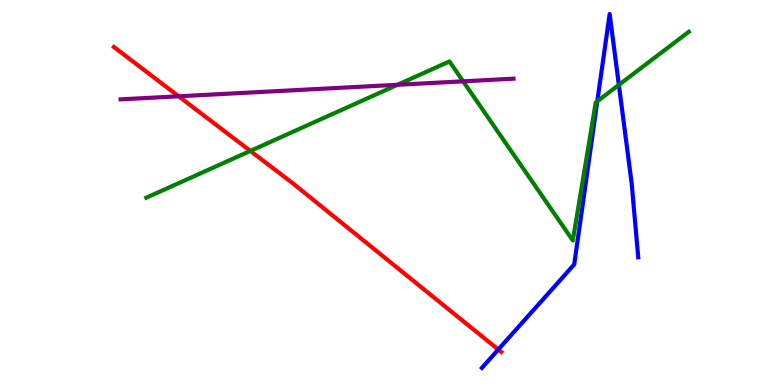[{'lines': ['blue', 'red'], 'intersections': [{'x': 6.43, 'y': 0.921}]}, {'lines': ['green', 'red'], 'intersections': [{'x': 3.23, 'y': 6.08}]}, {'lines': ['purple', 'red'], 'intersections': [{'x': 2.31, 'y': 7.5}]}, {'lines': ['blue', 'green'], 'intersections': [{'x': 7.71, 'y': 7.37}, {'x': 7.99, 'y': 7.8}]}, {'lines': ['blue', 'purple'], 'intersections': []}, {'lines': ['green', 'purple'], 'intersections': [{'x': 5.13, 'y': 7.8}, {'x': 5.98, 'y': 7.89}]}]